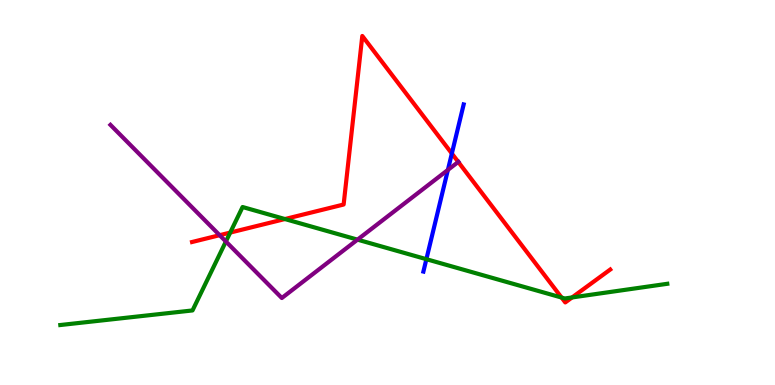[{'lines': ['blue', 'red'], 'intersections': [{'x': 5.83, 'y': 6.01}]}, {'lines': ['green', 'red'], 'intersections': [{'x': 2.97, 'y': 3.96}, {'x': 3.68, 'y': 4.31}, {'x': 7.25, 'y': 2.27}, {'x': 7.38, 'y': 2.27}]}, {'lines': ['purple', 'red'], 'intersections': [{'x': 2.83, 'y': 3.89}, {'x': 5.91, 'y': 5.79}]}, {'lines': ['blue', 'green'], 'intersections': [{'x': 5.5, 'y': 3.27}]}, {'lines': ['blue', 'purple'], 'intersections': [{'x': 5.78, 'y': 5.59}]}, {'lines': ['green', 'purple'], 'intersections': [{'x': 2.91, 'y': 3.73}, {'x': 4.61, 'y': 3.78}]}]